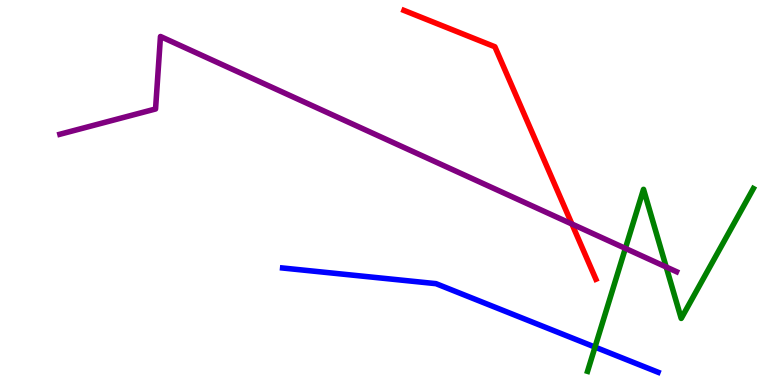[{'lines': ['blue', 'red'], 'intersections': []}, {'lines': ['green', 'red'], 'intersections': []}, {'lines': ['purple', 'red'], 'intersections': [{'x': 7.38, 'y': 4.18}]}, {'lines': ['blue', 'green'], 'intersections': [{'x': 7.68, 'y': 0.985}]}, {'lines': ['blue', 'purple'], 'intersections': []}, {'lines': ['green', 'purple'], 'intersections': [{'x': 8.07, 'y': 3.55}, {'x': 8.6, 'y': 3.07}]}]